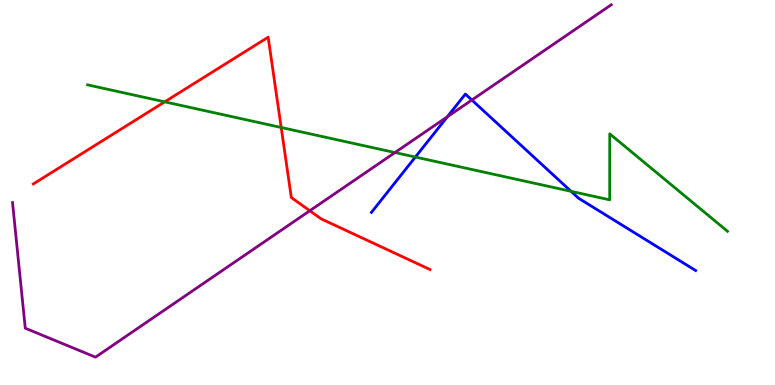[{'lines': ['blue', 'red'], 'intersections': []}, {'lines': ['green', 'red'], 'intersections': [{'x': 2.13, 'y': 7.35}, {'x': 3.63, 'y': 6.69}]}, {'lines': ['purple', 'red'], 'intersections': [{'x': 4.0, 'y': 4.53}]}, {'lines': ['blue', 'green'], 'intersections': [{'x': 5.36, 'y': 5.92}, {'x': 7.37, 'y': 5.03}]}, {'lines': ['blue', 'purple'], 'intersections': [{'x': 5.77, 'y': 6.97}, {'x': 6.09, 'y': 7.4}]}, {'lines': ['green', 'purple'], 'intersections': [{'x': 5.1, 'y': 6.04}]}]